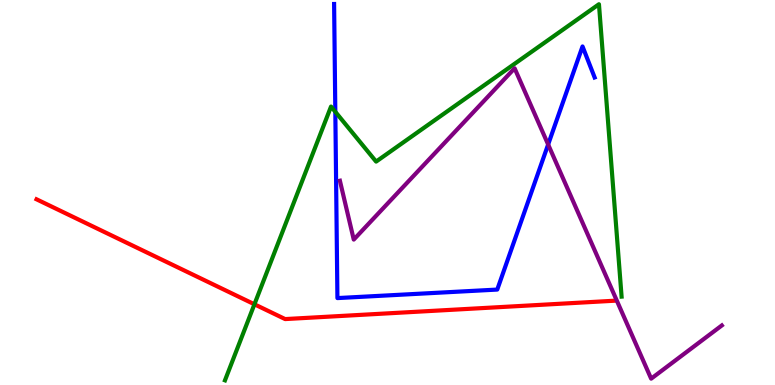[{'lines': ['blue', 'red'], 'intersections': []}, {'lines': ['green', 'red'], 'intersections': [{'x': 3.28, 'y': 2.1}]}, {'lines': ['purple', 'red'], 'intersections': []}, {'lines': ['blue', 'green'], 'intersections': [{'x': 4.33, 'y': 7.1}]}, {'lines': ['blue', 'purple'], 'intersections': [{'x': 7.07, 'y': 6.25}]}, {'lines': ['green', 'purple'], 'intersections': []}]